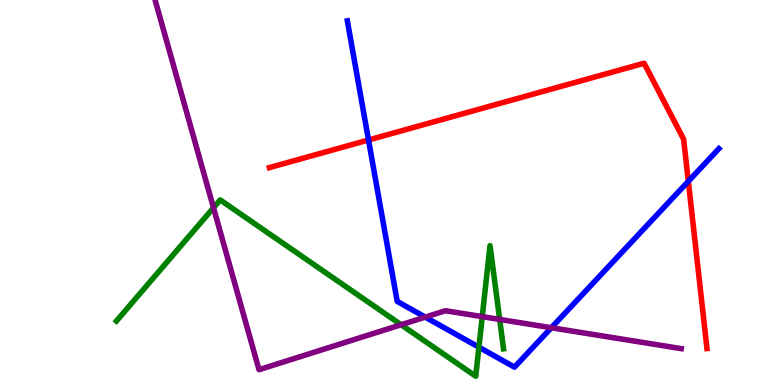[{'lines': ['blue', 'red'], 'intersections': [{'x': 4.76, 'y': 6.36}, {'x': 8.88, 'y': 5.29}]}, {'lines': ['green', 'red'], 'intersections': []}, {'lines': ['purple', 'red'], 'intersections': []}, {'lines': ['blue', 'green'], 'intersections': [{'x': 6.18, 'y': 0.982}]}, {'lines': ['blue', 'purple'], 'intersections': [{'x': 5.49, 'y': 1.76}, {'x': 7.11, 'y': 1.49}]}, {'lines': ['green', 'purple'], 'intersections': [{'x': 2.75, 'y': 4.6}, {'x': 5.18, 'y': 1.57}, {'x': 6.22, 'y': 1.78}, {'x': 6.45, 'y': 1.7}]}]